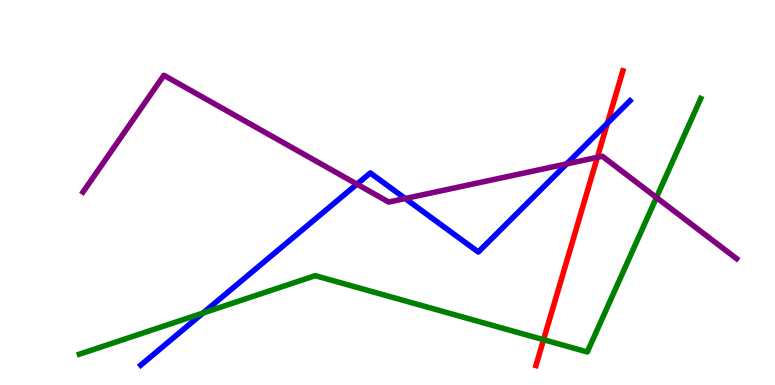[{'lines': ['blue', 'red'], 'intersections': [{'x': 7.84, 'y': 6.8}]}, {'lines': ['green', 'red'], 'intersections': [{'x': 7.01, 'y': 1.18}]}, {'lines': ['purple', 'red'], 'intersections': [{'x': 7.71, 'y': 5.91}]}, {'lines': ['blue', 'green'], 'intersections': [{'x': 2.62, 'y': 1.87}]}, {'lines': ['blue', 'purple'], 'intersections': [{'x': 4.61, 'y': 5.22}, {'x': 5.23, 'y': 4.84}, {'x': 7.31, 'y': 5.74}]}, {'lines': ['green', 'purple'], 'intersections': [{'x': 8.47, 'y': 4.87}]}]